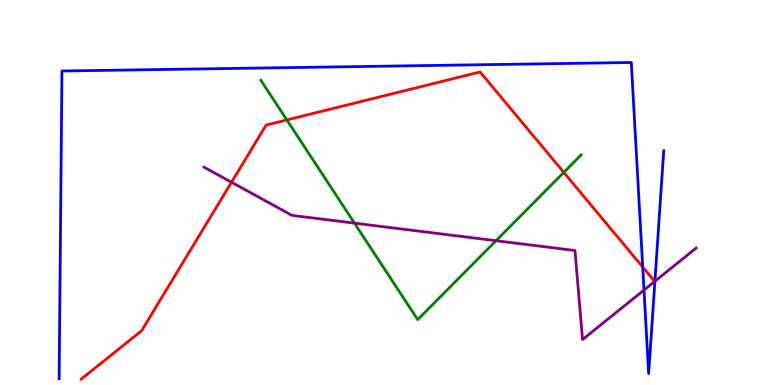[{'lines': ['blue', 'red'], 'intersections': [{'x': 8.29, 'y': 3.06}]}, {'lines': ['green', 'red'], 'intersections': [{'x': 3.7, 'y': 6.89}, {'x': 7.27, 'y': 5.52}]}, {'lines': ['purple', 'red'], 'intersections': [{'x': 2.99, 'y': 5.27}]}, {'lines': ['blue', 'green'], 'intersections': []}, {'lines': ['blue', 'purple'], 'intersections': [{'x': 8.31, 'y': 2.47}, {'x': 8.45, 'y': 2.69}]}, {'lines': ['green', 'purple'], 'intersections': [{'x': 4.57, 'y': 4.2}, {'x': 6.4, 'y': 3.75}]}]